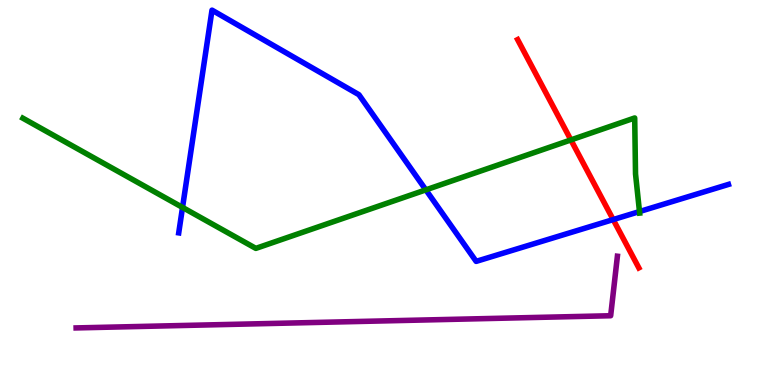[{'lines': ['blue', 'red'], 'intersections': [{'x': 7.91, 'y': 4.3}]}, {'lines': ['green', 'red'], 'intersections': [{'x': 7.37, 'y': 6.37}]}, {'lines': ['purple', 'red'], 'intersections': []}, {'lines': ['blue', 'green'], 'intersections': [{'x': 2.36, 'y': 4.61}, {'x': 5.49, 'y': 5.07}, {'x': 8.25, 'y': 4.5}]}, {'lines': ['blue', 'purple'], 'intersections': []}, {'lines': ['green', 'purple'], 'intersections': []}]